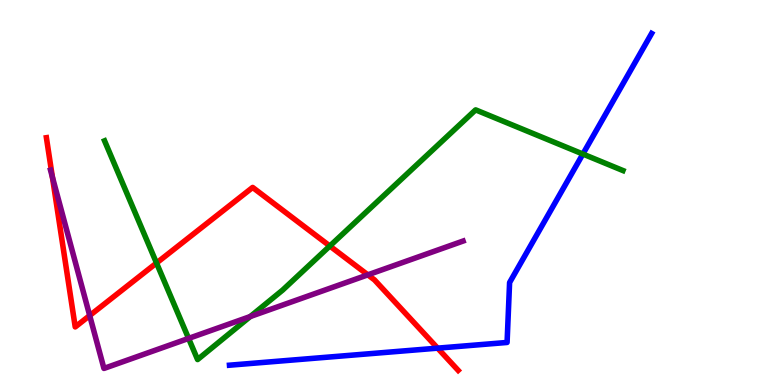[{'lines': ['blue', 'red'], 'intersections': [{'x': 5.65, 'y': 0.957}]}, {'lines': ['green', 'red'], 'intersections': [{'x': 2.02, 'y': 3.17}, {'x': 4.26, 'y': 3.61}]}, {'lines': ['purple', 'red'], 'intersections': [{'x': 0.676, 'y': 5.4}, {'x': 1.16, 'y': 1.8}, {'x': 4.75, 'y': 2.86}]}, {'lines': ['blue', 'green'], 'intersections': [{'x': 7.52, 'y': 6.0}]}, {'lines': ['blue', 'purple'], 'intersections': []}, {'lines': ['green', 'purple'], 'intersections': [{'x': 2.43, 'y': 1.21}, {'x': 3.23, 'y': 1.78}]}]